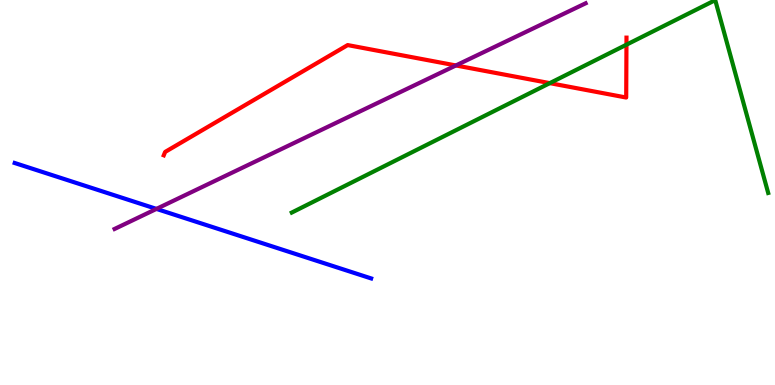[{'lines': ['blue', 'red'], 'intersections': []}, {'lines': ['green', 'red'], 'intersections': [{'x': 7.09, 'y': 7.84}, {'x': 8.08, 'y': 8.84}]}, {'lines': ['purple', 'red'], 'intersections': [{'x': 5.88, 'y': 8.3}]}, {'lines': ['blue', 'green'], 'intersections': []}, {'lines': ['blue', 'purple'], 'intersections': [{'x': 2.02, 'y': 4.57}]}, {'lines': ['green', 'purple'], 'intersections': []}]